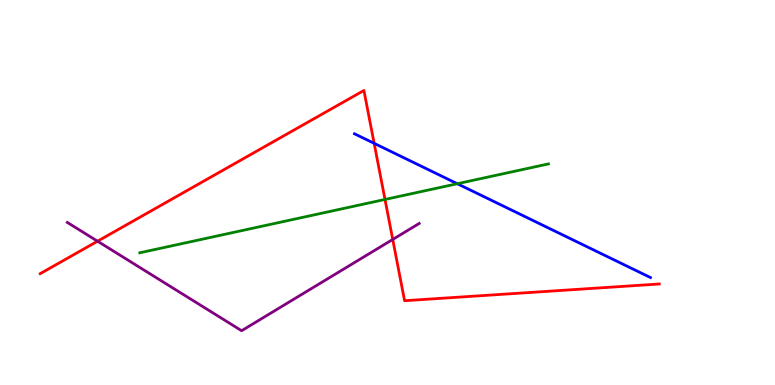[{'lines': ['blue', 'red'], 'intersections': [{'x': 4.83, 'y': 6.28}]}, {'lines': ['green', 'red'], 'intersections': [{'x': 4.97, 'y': 4.82}]}, {'lines': ['purple', 'red'], 'intersections': [{'x': 1.26, 'y': 3.73}, {'x': 5.07, 'y': 3.78}]}, {'lines': ['blue', 'green'], 'intersections': [{'x': 5.9, 'y': 5.23}]}, {'lines': ['blue', 'purple'], 'intersections': []}, {'lines': ['green', 'purple'], 'intersections': []}]